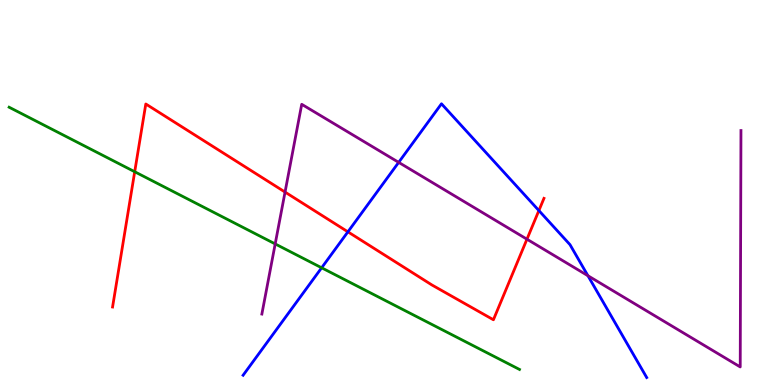[{'lines': ['blue', 'red'], 'intersections': [{'x': 4.49, 'y': 3.98}, {'x': 6.95, 'y': 4.53}]}, {'lines': ['green', 'red'], 'intersections': [{'x': 1.74, 'y': 5.54}]}, {'lines': ['purple', 'red'], 'intersections': [{'x': 3.68, 'y': 5.01}, {'x': 6.8, 'y': 3.79}]}, {'lines': ['blue', 'green'], 'intersections': [{'x': 4.15, 'y': 3.04}]}, {'lines': ['blue', 'purple'], 'intersections': [{'x': 5.14, 'y': 5.78}, {'x': 7.59, 'y': 2.84}]}, {'lines': ['green', 'purple'], 'intersections': [{'x': 3.55, 'y': 3.66}]}]